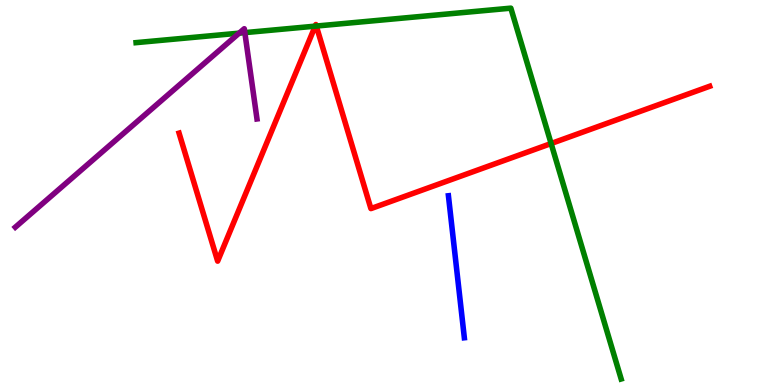[{'lines': ['blue', 'red'], 'intersections': []}, {'lines': ['green', 'red'], 'intersections': [{'x': 4.07, 'y': 9.32}, {'x': 4.08, 'y': 9.32}, {'x': 7.11, 'y': 6.27}]}, {'lines': ['purple', 'red'], 'intersections': []}, {'lines': ['blue', 'green'], 'intersections': []}, {'lines': ['blue', 'purple'], 'intersections': []}, {'lines': ['green', 'purple'], 'intersections': [{'x': 3.09, 'y': 9.14}, {'x': 3.16, 'y': 9.15}]}]